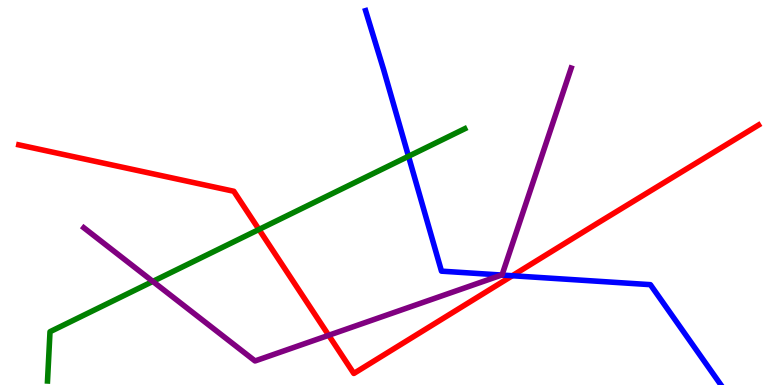[{'lines': ['blue', 'red'], 'intersections': [{'x': 6.61, 'y': 2.84}]}, {'lines': ['green', 'red'], 'intersections': [{'x': 3.34, 'y': 4.04}]}, {'lines': ['purple', 'red'], 'intersections': [{'x': 4.24, 'y': 1.29}]}, {'lines': ['blue', 'green'], 'intersections': [{'x': 5.27, 'y': 5.94}]}, {'lines': ['blue', 'purple'], 'intersections': [{'x': 6.47, 'y': 2.86}]}, {'lines': ['green', 'purple'], 'intersections': [{'x': 1.97, 'y': 2.69}]}]